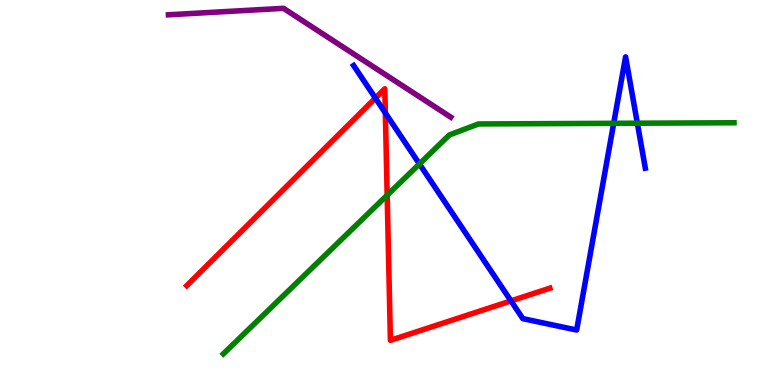[{'lines': ['blue', 'red'], 'intersections': [{'x': 4.84, 'y': 7.45}, {'x': 4.97, 'y': 7.07}, {'x': 6.59, 'y': 2.18}]}, {'lines': ['green', 'red'], 'intersections': [{'x': 5.0, 'y': 4.93}]}, {'lines': ['purple', 'red'], 'intersections': []}, {'lines': ['blue', 'green'], 'intersections': [{'x': 5.41, 'y': 5.74}, {'x': 7.92, 'y': 6.8}, {'x': 8.22, 'y': 6.8}]}, {'lines': ['blue', 'purple'], 'intersections': []}, {'lines': ['green', 'purple'], 'intersections': []}]